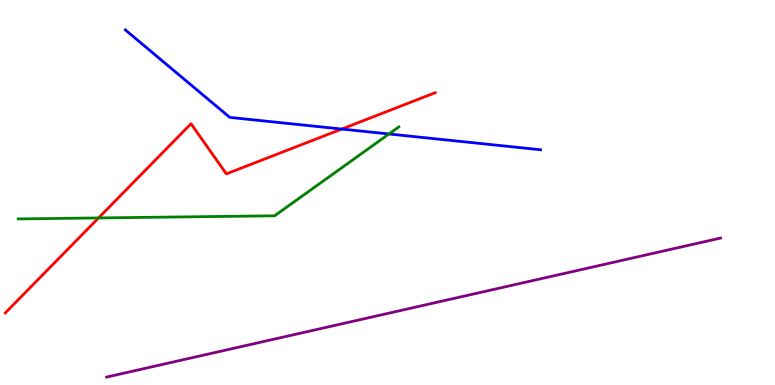[{'lines': ['blue', 'red'], 'intersections': [{'x': 4.41, 'y': 6.65}]}, {'lines': ['green', 'red'], 'intersections': [{'x': 1.27, 'y': 4.34}]}, {'lines': ['purple', 'red'], 'intersections': []}, {'lines': ['blue', 'green'], 'intersections': [{'x': 5.02, 'y': 6.52}]}, {'lines': ['blue', 'purple'], 'intersections': []}, {'lines': ['green', 'purple'], 'intersections': []}]